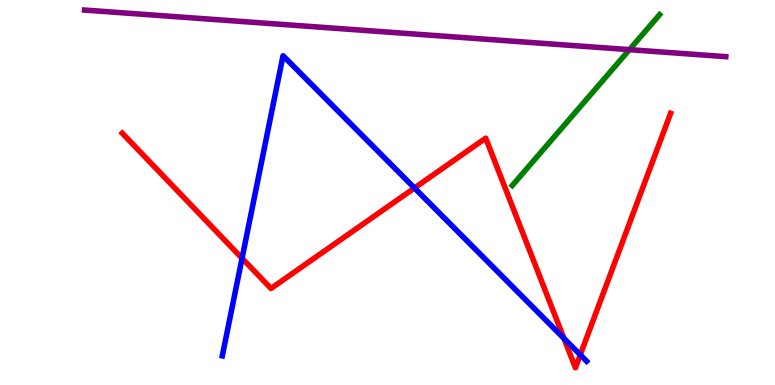[{'lines': ['blue', 'red'], 'intersections': [{'x': 3.12, 'y': 3.29}, {'x': 5.35, 'y': 5.12}, {'x': 7.28, 'y': 1.21}, {'x': 7.49, 'y': 0.784}]}, {'lines': ['green', 'red'], 'intersections': []}, {'lines': ['purple', 'red'], 'intersections': []}, {'lines': ['blue', 'green'], 'intersections': []}, {'lines': ['blue', 'purple'], 'intersections': []}, {'lines': ['green', 'purple'], 'intersections': [{'x': 8.12, 'y': 8.71}]}]